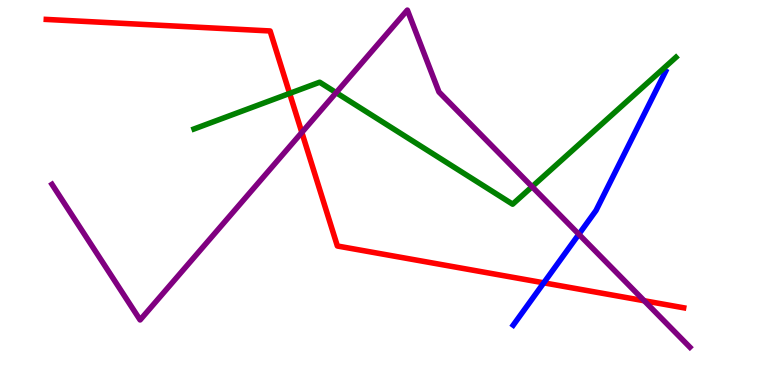[{'lines': ['blue', 'red'], 'intersections': [{'x': 7.02, 'y': 2.65}]}, {'lines': ['green', 'red'], 'intersections': [{'x': 3.74, 'y': 7.57}]}, {'lines': ['purple', 'red'], 'intersections': [{'x': 3.89, 'y': 6.56}, {'x': 8.31, 'y': 2.19}]}, {'lines': ['blue', 'green'], 'intersections': []}, {'lines': ['blue', 'purple'], 'intersections': [{'x': 7.47, 'y': 3.92}]}, {'lines': ['green', 'purple'], 'intersections': [{'x': 4.34, 'y': 7.59}, {'x': 6.87, 'y': 5.15}]}]